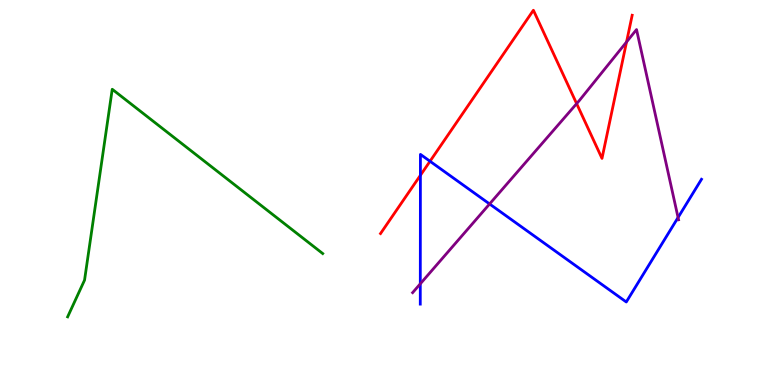[{'lines': ['blue', 'red'], 'intersections': [{'x': 5.42, 'y': 5.45}, {'x': 5.55, 'y': 5.81}]}, {'lines': ['green', 'red'], 'intersections': []}, {'lines': ['purple', 'red'], 'intersections': [{'x': 7.44, 'y': 7.31}, {'x': 8.08, 'y': 8.91}]}, {'lines': ['blue', 'green'], 'intersections': []}, {'lines': ['blue', 'purple'], 'intersections': [{'x': 5.42, 'y': 2.63}, {'x': 6.32, 'y': 4.7}, {'x': 8.75, 'y': 4.35}]}, {'lines': ['green', 'purple'], 'intersections': []}]